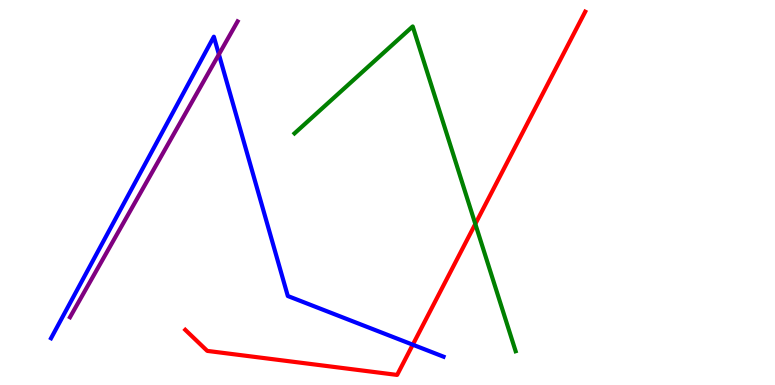[{'lines': ['blue', 'red'], 'intersections': [{'x': 5.33, 'y': 1.05}]}, {'lines': ['green', 'red'], 'intersections': [{'x': 6.13, 'y': 4.18}]}, {'lines': ['purple', 'red'], 'intersections': []}, {'lines': ['blue', 'green'], 'intersections': []}, {'lines': ['blue', 'purple'], 'intersections': [{'x': 2.82, 'y': 8.59}]}, {'lines': ['green', 'purple'], 'intersections': []}]